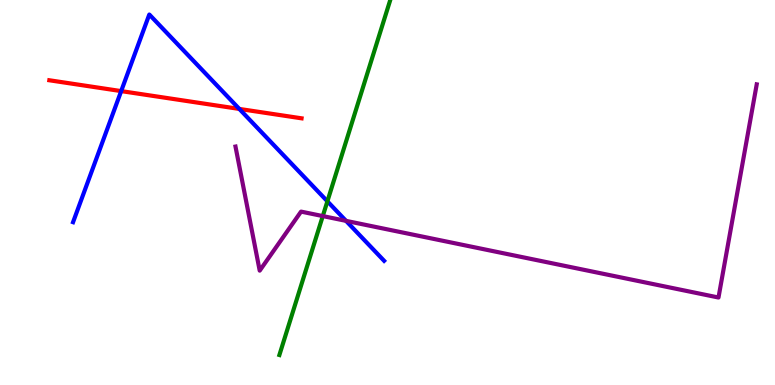[{'lines': ['blue', 'red'], 'intersections': [{'x': 1.56, 'y': 7.63}, {'x': 3.09, 'y': 7.17}]}, {'lines': ['green', 'red'], 'intersections': []}, {'lines': ['purple', 'red'], 'intersections': []}, {'lines': ['blue', 'green'], 'intersections': [{'x': 4.22, 'y': 4.77}]}, {'lines': ['blue', 'purple'], 'intersections': [{'x': 4.46, 'y': 4.26}]}, {'lines': ['green', 'purple'], 'intersections': [{'x': 4.16, 'y': 4.39}]}]